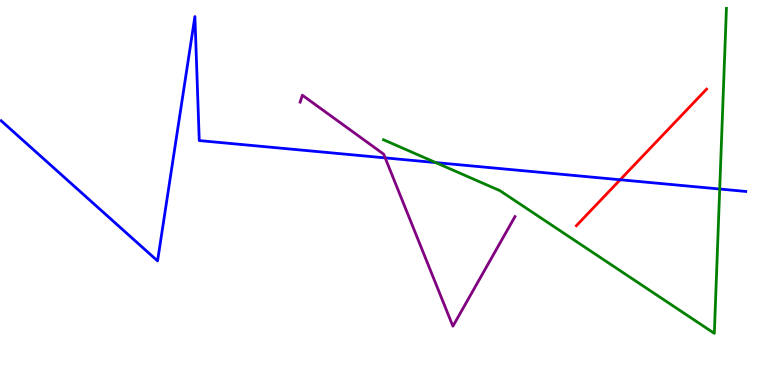[{'lines': ['blue', 'red'], 'intersections': [{'x': 8.0, 'y': 5.33}]}, {'lines': ['green', 'red'], 'intersections': []}, {'lines': ['purple', 'red'], 'intersections': []}, {'lines': ['blue', 'green'], 'intersections': [{'x': 5.62, 'y': 5.78}, {'x': 9.29, 'y': 5.09}]}, {'lines': ['blue', 'purple'], 'intersections': [{'x': 4.97, 'y': 5.9}]}, {'lines': ['green', 'purple'], 'intersections': []}]